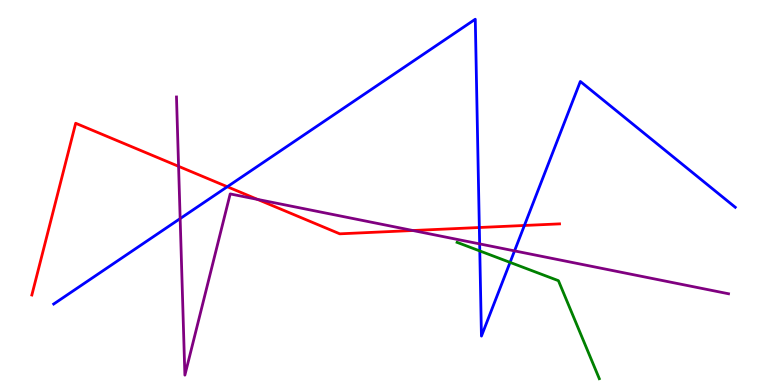[{'lines': ['blue', 'red'], 'intersections': [{'x': 2.93, 'y': 5.15}, {'x': 6.18, 'y': 4.09}, {'x': 6.77, 'y': 4.14}]}, {'lines': ['green', 'red'], 'intersections': []}, {'lines': ['purple', 'red'], 'intersections': [{'x': 2.3, 'y': 5.68}, {'x': 3.32, 'y': 4.82}, {'x': 5.33, 'y': 4.01}]}, {'lines': ['blue', 'green'], 'intersections': [{'x': 6.19, 'y': 3.48}, {'x': 6.58, 'y': 3.18}]}, {'lines': ['blue', 'purple'], 'intersections': [{'x': 2.32, 'y': 4.32}, {'x': 6.19, 'y': 3.66}, {'x': 6.64, 'y': 3.48}]}, {'lines': ['green', 'purple'], 'intersections': []}]